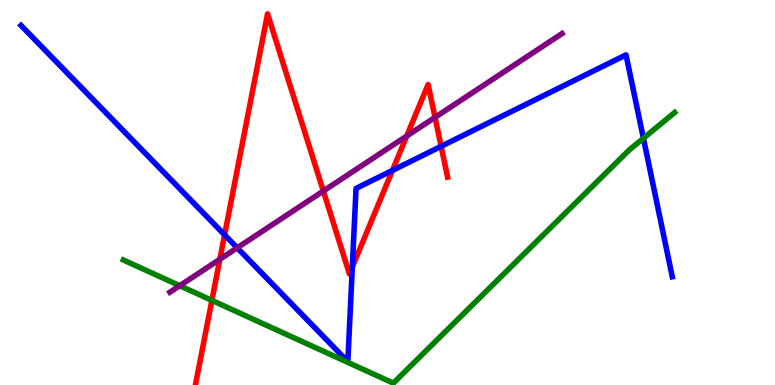[{'lines': ['blue', 'red'], 'intersections': [{'x': 2.9, 'y': 3.9}, {'x': 4.55, 'y': 3.07}, {'x': 5.06, 'y': 5.57}, {'x': 5.69, 'y': 6.2}]}, {'lines': ['green', 'red'], 'intersections': [{'x': 2.73, 'y': 2.2}]}, {'lines': ['purple', 'red'], 'intersections': [{'x': 2.84, 'y': 3.27}, {'x': 4.17, 'y': 5.04}, {'x': 5.25, 'y': 6.47}, {'x': 5.61, 'y': 6.95}]}, {'lines': ['blue', 'green'], 'intersections': [{'x': 8.3, 'y': 6.41}]}, {'lines': ['blue', 'purple'], 'intersections': [{'x': 3.06, 'y': 3.56}]}, {'lines': ['green', 'purple'], 'intersections': [{'x': 2.32, 'y': 2.58}]}]